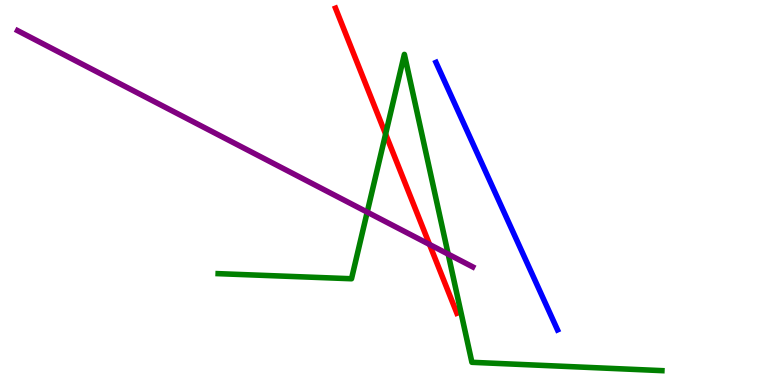[{'lines': ['blue', 'red'], 'intersections': []}, {'lines': ['green', 'red'], 'intersections': [{'x': 4.98, 'y': 6.52}]}, {'lines': ['purple', 'red'], 'intersections': [{'x': 5.54, 'y': 3.65}]}, {'lines': ['blue', 'green'], 'intersections': []}, {'lines': ['blue', 'purple'], 'intersections': []}, {'lines': ['green', 'purple'], 'intersections': [{'x': 4.74, 'y': 4.49}, {'x': 5.78, 'y': 3.4}]}]